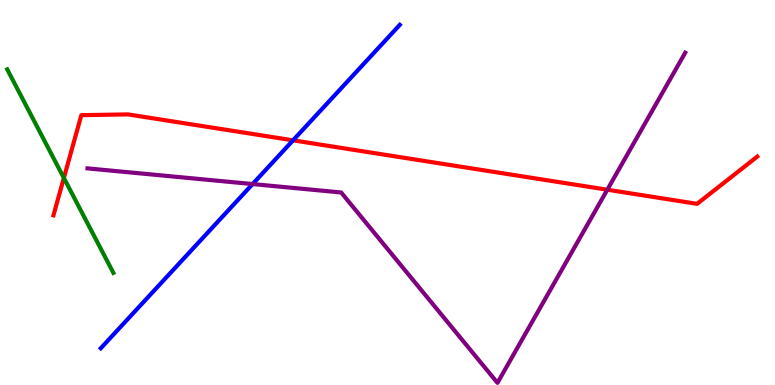[{'lines': ['blue', 'red'], 'intersections': [{'x': 3.78, 'y': 6.36}]}, {'lines': ['green', 'red'], 'intersections': [{'x': 0.824, 'y': 5.38}]}, {'lines': ['purple', 'red'], 'intersections': [{'x': 7.84, 'y': 5.07}]}, {'lines': ['blue', 'green'], 'intersections': []}, {'lines': ['blue', 'purple'], 'intersections': [{'x': 3.26, 'y': 5.22}]}, {'lines': ['green', 'purple'], 'intersections': []}]